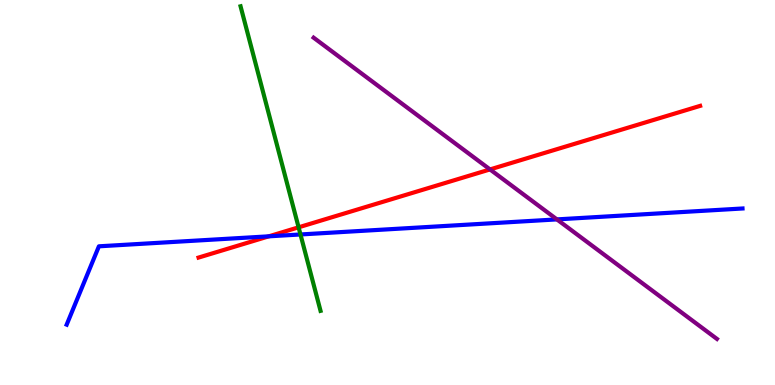[{'lines': ['blue', 'red'], 'intersections': [{'x': 3.47, 'y': 3.86}]}, {'lines': ['green', 'red'], 'intersections': [{'x': 3.85, 'y': 4.1}]}, {'lines': ['purple', 'red'], 'intersections': [{'x': 6.32, 'y': 5.6}]}, {'lines': ['blue', 'green'], 'intersections': [{'x': 3.88, 'y': 3.91}]}, {'lines': ['blue', 'purple'], 'intersections': [{'x': 7.19, 'y': 4.3}]}, {'lines': ['green', 'purple'], 'intersections': []}]